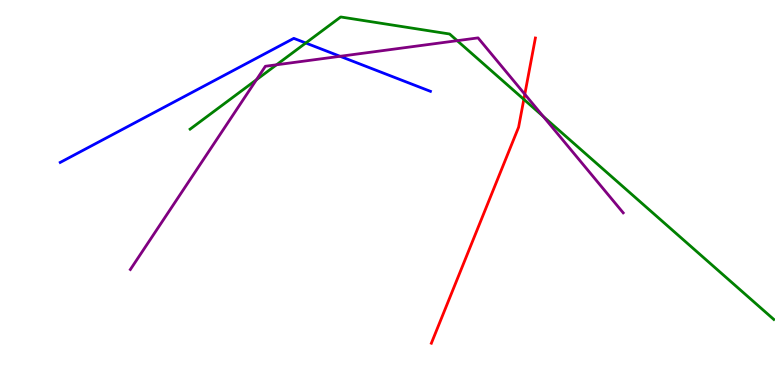[{'lines': ['blue', 'red'], 'intersections': []}, {'lines': ['green', 'red'], 'intersections': [{'x': 6.76, 'y': 7.42}]}, {'lines': ['purple', 'red'], 'intersections': [{'x': 6.77, 'y': 7.55}]}, {'lines': ['blue', 'green'], 'intersections': [{'x': 3.95, 'y': 8.88}]}, {'lines': ['blue', 'purple'], 'intersections': [{'x': 4.39, 'y': 8.54}]}, {'lines': ['green', 'purple'], 'intersections': [{'x': 3.31, 'y': 7.93}, {'x': 3.57, 'y': 8.32}, {'x': 5.9, 'y': 8.94}, {'x': 7.01, 'y': 6.98}]}]